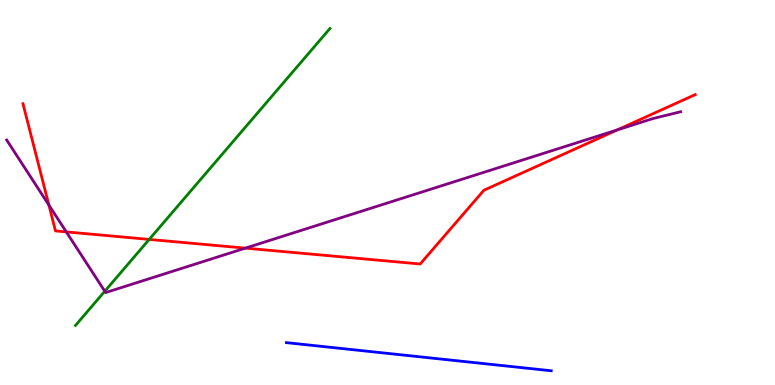[{'lines': ['blue', 'red'], 'intersections': []}, {'lines': ['green', 'red'], 'intersections': [{'x': 1.93, 'y': 3.78}]}, {'lines': ['purple', 'red'], 'intersections': [{'x': 0.631, 'y': 4.67}, {'x': 0.855, 'y': 3.98}, {'x': 3.17, 'y': 3.55}, {'x': 7.96, 'y': 6.63}]}, {'lines': ['blue', 'green'], 'intersections': []}, {'lines': ['blue', 'purple'], 'intersections': []}, {'lines': ['green', 'purple'], 'intersections': [{'x': 1.35, 'y': 2.44}]}]